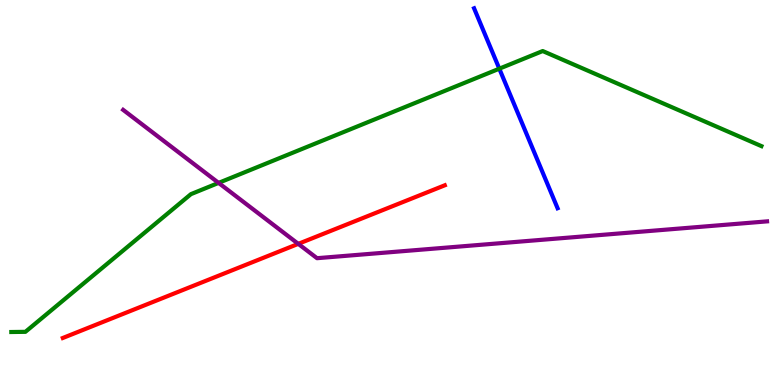[{'lines': ['blue', 'red'], 'intersections': []}, {'lines': ['green', 'red'], 'intersections': []}, {'lines': ['purple', 'red'], 'intersections': [{'x': 3.85, 'y': 3.67}]}, {'lines': ['blue', 'green'], 'intersections': [{'x': 6.44, 'y': 8.22}]}, {'lines': ['blue', 'purple'], 'intersections': []}, {'lines': ['green', 'purple'], 'intersections': [{'x': 2.82, 'y': 5.25}]}]